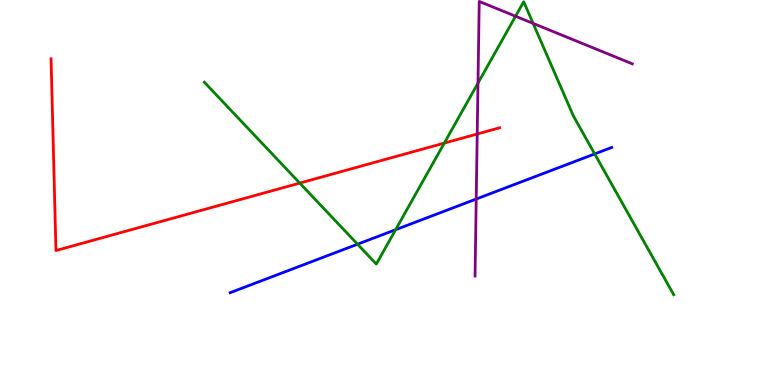[{'lines': ['blue', 'red'], 'intersections': []}, {'lines': ['green', 'red'], 'intersections': [{'x': 3.87, 'y': 5.24}, {'x': 5.73, 'y': 6.28}]}, {'lines': ['purple', 'red'], 'intersections': [{'x': 6.16, 'y': 6.52}]}, {'lines': ['blue', 'green'], 'intersections': [{'x': 4.61, 'y': 3.66}, {'x': 5.1, 'y': 4.03}, {'x': 7.67, 'y': 6.0}]}, {'lines': ['blue', 'purple'], 'intersections': [{'x': 6.14, 'y': 4.83}]}, {'lines': ['green', 'purple'], 'intersections': [{'x': 6.17, 'y': 7.84}, {'x': 6.65, 'y': 9.58}, {'x': 6.88, 'y': 9.39}]}]